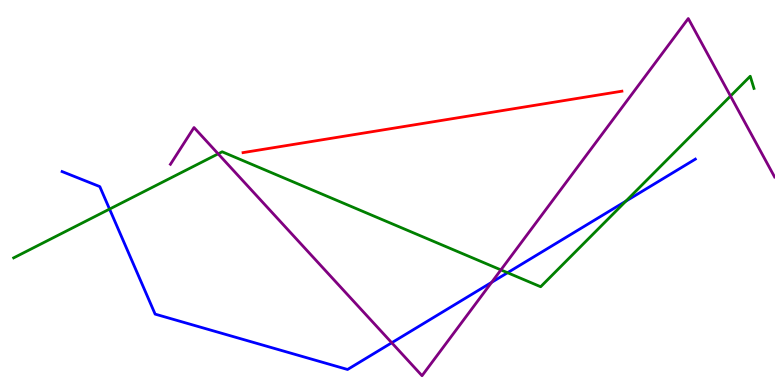[{'lines': ['blue', 'red'], 'intersections': []}, {'lines': ['green', 'red'], 'intersections': []}, {'lines': ['purple', 'red'], 'intersections': []}, {'lines': ['blue', 'green'], 'intersections': [{'x': 1.41, 'y': 4.57}, {'x': 6.55, 'y': 2.92}, {'x': 8.08, 'y': 4.77}]}, {'lines': ['blue', 'purple'], 'intersections': [{'x': 5.05, 'y': 1.1}, {'x': 6.34, 'y': 2.67}]}, {'lines': ['green', 'purple'], 'intersections': [{'x': 2.81, 'y': 6.0}, {'x': 6.46, 'y': 2.99}, {'x': 9.43, 'y': 7.51}]}]